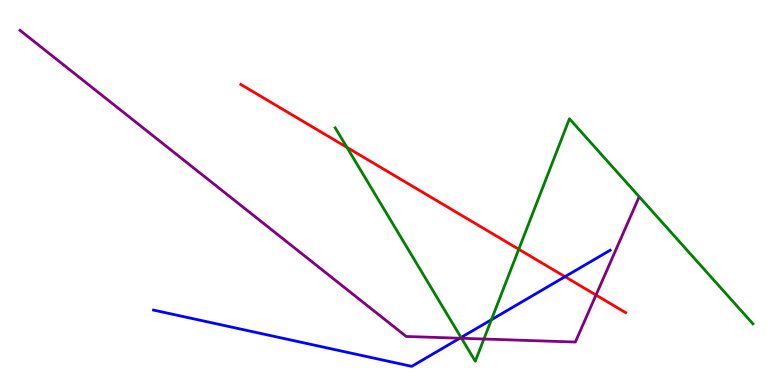[{'lines': ['blue', 'red'], 'intersections': [{'x': 7.29, 'y': 2.81}]}, {'lines': ['green', 'red'], 'intersections': [{'x': 4.48, 'y': 6.17}, {'x': 6.69, 'y': 3.53}]}, {'lines': ['purple', 'red'], 'intersections': [{'x': 7.69, 'y': 2.34}]}, {'lines': ['blue', 'green'], 'intersections': [{'x': 5.95, 'y': 1.23}, {'x': 6.34, 'y': 1.7}]}, {'lines': ['blue', 'purple'], 'intersections': [{'x': 5.93, 'y': 1.21}]}, {'lines': ['green', 'purple'], 'intersections': [{'x': 5.96, 'y': 1.21}, {'x': 6.24, 'y': 1.19}]}]